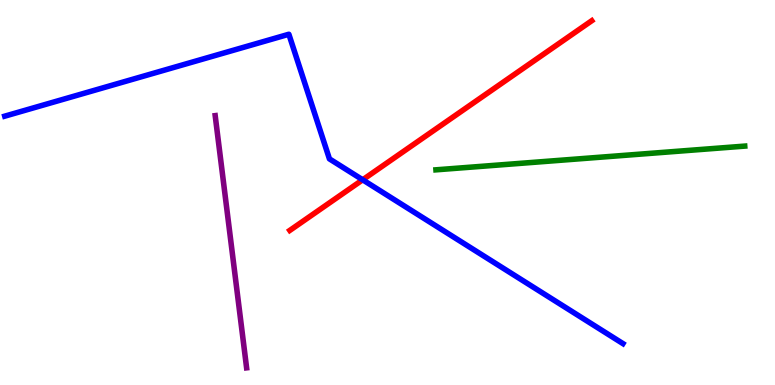[{'lines': ['blue', 'red'], 'intersections': [{'x': 4.68, 'y': 5.33}]}, {'lines': ['green', 'red'], 'intersections': []}, {'lines': ['purple', 'red'], 'intersections': []}, {'lines': ['blue', 'green'], 'intersections': []}, {'lines': ['blue', 'purple'], 'intersections': []}, {'lines': ['green', 'purple'], 'intersections': []}]